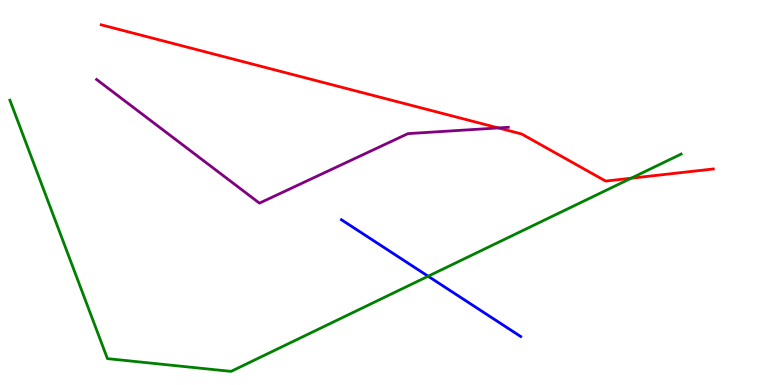[{'lines': ['blue', 'red'], 'intersections': []}, {'lines': ['green', 'red'], 'intersections': [{'x': 8.14, 'y': 5.37}]}, {'lines': ['purple', 'red'], 'intersections': [{'x': 6.43, 'y': 6.68}]}, {'lines': ['blue', 'green'], 'intersections': [{'x': 5.52, 'y': 2.83}]}, {'lines': ['blue', 'purple'], 'intersections': []}, {'lines': ['green', 'purple'], 'intersections': []}]